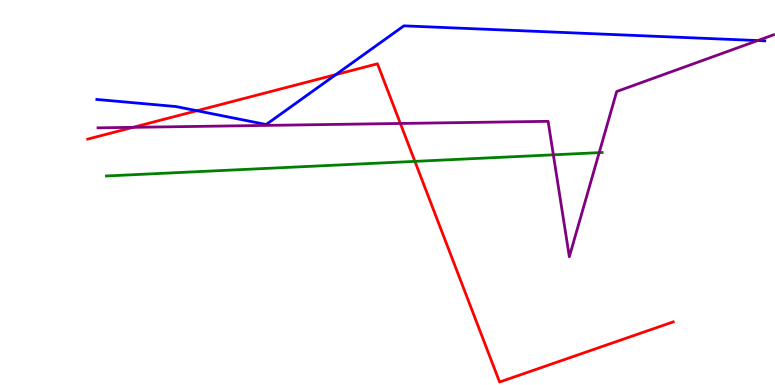[{'lines': ['blue', 'red'], 'intersections': [{'x': 2.54, 'y': 7.12}, {'x': 4.33, 'y': 8.06}]}, {'lines': ['green', 'red'], 'intersections': [{'x': 5.35, 'y': 5.81}]}, {'lines': ['purple', 'red'], 'intersections': [{'x': 1.72, 'y': 6.69}, {'x': 5.17, 'y': 6.79}]}, {'lines': ['blue', 'green'], 'intersections': []}, {'lines': ['blue', 'purple'], 'intersections': [{'x': 9.78, 'y': 8.95}]}, {'lines': ['green', 'purple'], 'intersections': [{'x': 7.14, 'y': 5.98}, {'x': 7.73, 'y': 6.04}]}]